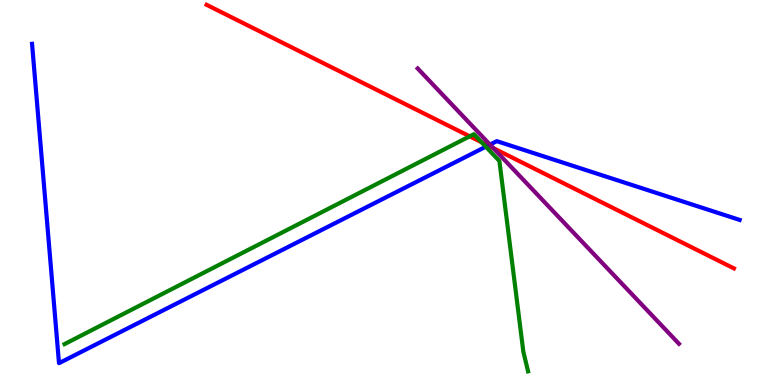[{'lines': ['blue', 'red'], 'intersections': [{'x': 6.3, 'y': 6.22}]}, {'lines': ['green', 'red'], 'intersections': [{'x': 6.06, 'y': 6.46}, {'x': 6.21, 'y': 6.3}]}, {'lines': ['purple', 'red'], 'intersections': [{'x': 6.36, 'y': 6.15}]}, {'lines': ['blue', 'green'], 'intersections': [{'x': 6.27, 'y': 6.19}]}, {'lines': ['blue', 'purple'], 'intersections': [{'x': 6.32, 'y': 6.24}]}, {'lines': ['green', 'purple'], 'intersections': []}]